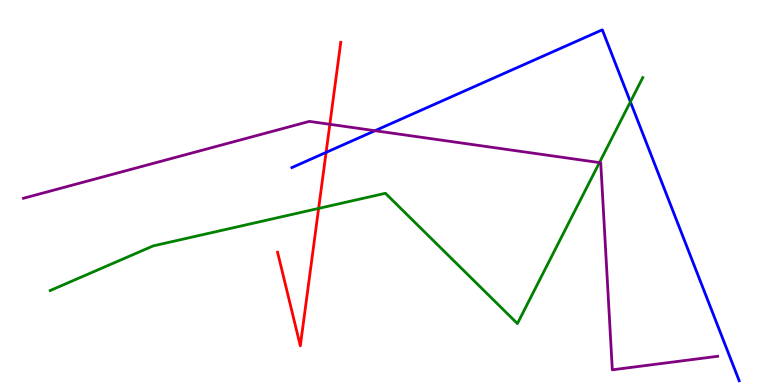[{'lines': ['blue', 'red'], 'intersections': [{'x': 4.21, 'y': 6.04}]}, {'lines': ['green', 'red'], 'intersections': [{'x': 4.11, 'y': 4.59}]}, {'lines': ['purple', 'red'], 'intersections': [{'x': 4.26, 'y': 6.77}]}, {'lines': ['blue', 'green'], 'intersections': [{'x': 8.13, 'y': 7.35}]}, {'lines': ['blue', 'purple'], 'intersections': [{'x': 4.84, 'y': 6.6}]}, {'lines': ['green', 'purple'], 'intersections': [{'x': 7.73, 'y': 5.78}]}]